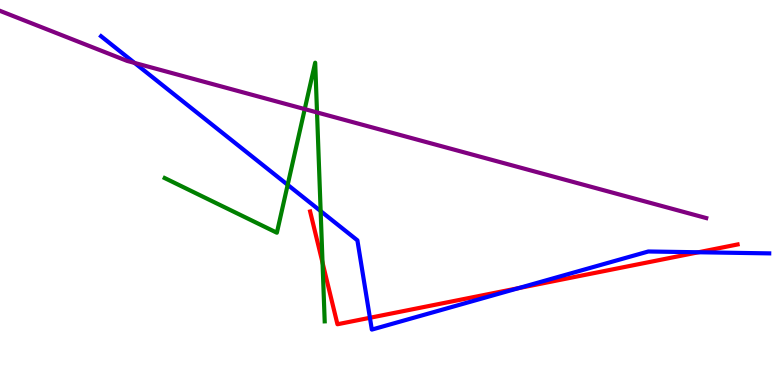[{'lines': ['blue', 'red'], 'intersections': [{'x': 4.77, 'y': 1.75}, {'x': 6.69, 'y': 2.52}, {'x': 9.01, 'y': 3.45}]}, {'lines': ['green', 'red'], 'intersections': [{'x': 4.16, 'y': 3.18}]}, {'lines': ['purple', 'red'], 'intersections': []}, {'lines': ['blue', 'green'], 'intersections': [{'x': 3.71, 'y': 5.2}, {'x': 4.14, 'y': 4.52}]}, {'lines': ['blue', 'purple'], 'intersections': [{'x': 1.74, 'y': 8.37}]}, {'lines': ['green', 'purple'], 'intersections': [{'x': 3.93, 'y': 7.17}, {'x': 4.09, 'y': 7.08}]}]